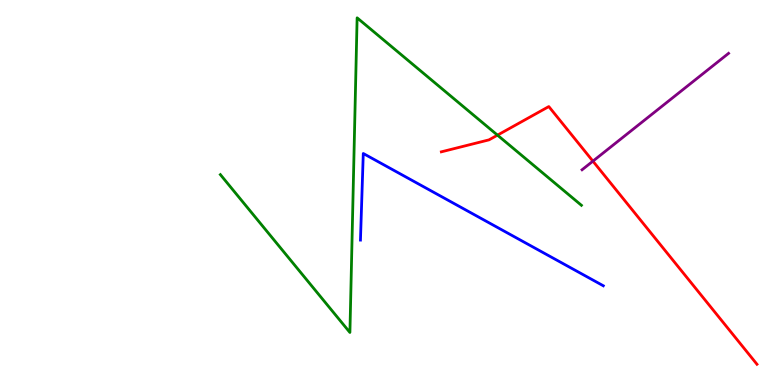[{'lines': ['blue', 'red'], 'intersections': []}, {'lines': ['green', 'red'], 'intersections': [{'x': 6.42, 'y': 6.49}]}, {'lines': ['purple', 'red'], 'intersections': [{'x': 7.65, 'y': 5.81}]}, {'lines': ['blue', 'green'], 'intersections': []}, {'lines': ['blue', 'purple'], 'intersections': []}, {'lines': ['green', 'purple'], 'intersections': []}]